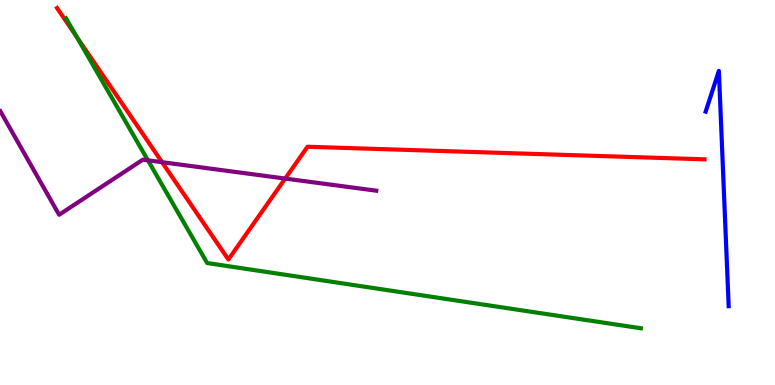[{'lines': ['blue', 'red'], 'intersections': []}, {'lines': ['green', 'red'], 'intersections': [{'x': 0.992, 'y': 9.03}]}, {'lines': ['purple', 'red'], 'intersections': [{'x': 2.09, 'y': 5.79}, {'x': 3.68, 'y': 5.36}]}, {'lines': ['blue', 'green'], 'intersections': []}, {'lines': ['blue', 'purple'], 'intersections': []}, {'lines': ['green', 'purple'], 'intersections': [{'x': 1.91, 'y': 5.84}]}]